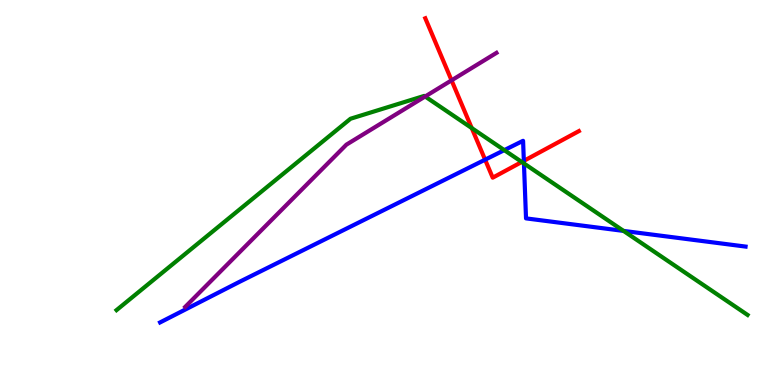[{'lines': ['blue', 'red'], 'intersections': [{'x': 6.26, 'y': 5.85}, {'x': 6.76, 'y': 5.82}]}, {'lines': ['green', 'red'], 'intersections': [{'x': 6.09, 'y': 6.67}, {'x': 6.73, 'y': 5.79}]}, {'lines': ['purple', 'red'], 'intersections': [{'x': 5.83, 'y': 7.91}]}, {'lines': ['blue', 'green'], 'intersections': [{'x': 6.51, 'y': 6.1}, {'x': 6.76, 'y': 5.75}, {'x': 8.05, 'y': 4.0}]}, {'lines': ['blue', 'purple'], 'intersections': []}, {'lines': ['green', 'purple'], 'intersections': [{'x': 5.49, 'y': 7.49}]}]